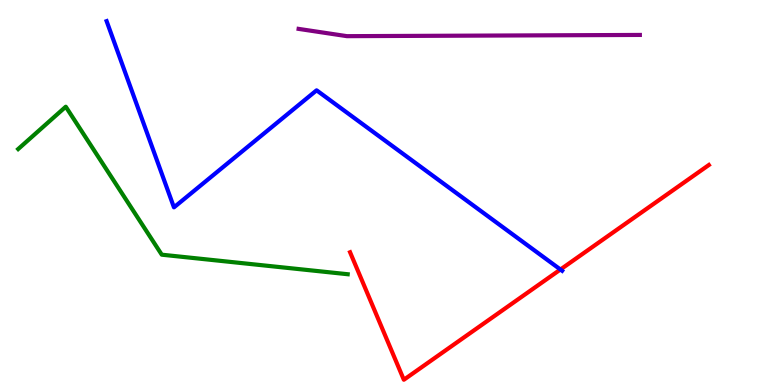[{'lines': ['blue', 'red'], 'intersections': [{'x': 7.23, 'y': 3.0}]}, {'lines': ['green', 'red'], 'intersections': []}, {'lines': ['purple', 'red'], 'intersections': []}, {'lines': ['blue', 'green'], 'intersections': []}, {'lines': ['blue', 'purple'], 'intersections': []}, {'lines': ['green', 'purple'], 'intersections': []}]